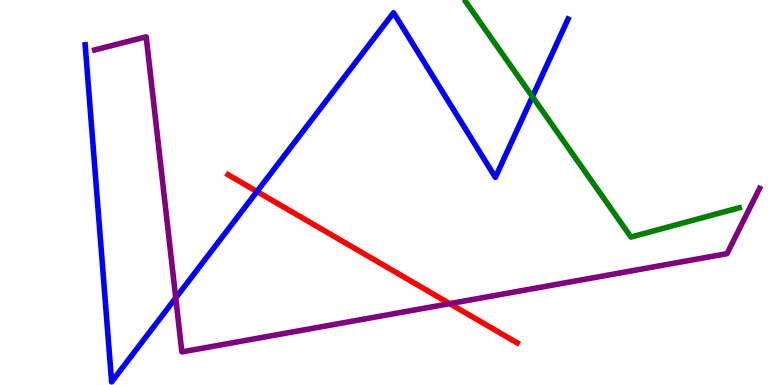[{'lines': ['blue', 'red'], 'intersections': [{'x': 3.32, 'y': 5.03}]}, {'lines': ['green', 'red'], 'intersections': []}, {'lines': ['purple', 'red'], 'intersections': [{'x': 5.8, 'y': 2.11}]}, {'lines': ['blue', 'green'], 'intersections': [{'x': 6.87, 'y': 7.49}]}, {'lines': ['blue', 'purple'], 'intersections': [{'x': 2.27, 'y': 2.26}]}, {'lines': ['green', 'purple'], 'intersections': []}]